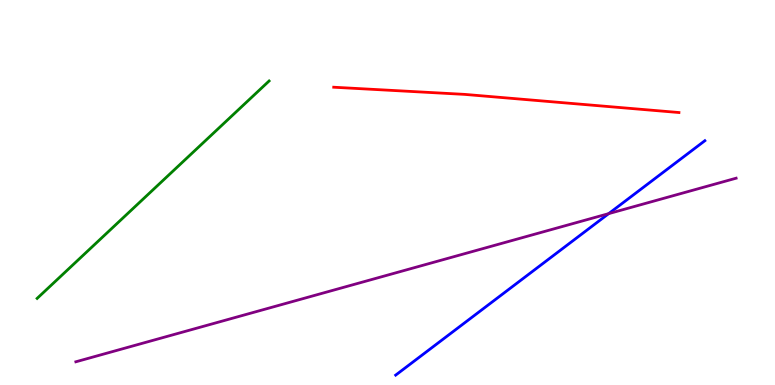[{'lines': ['blue', 'red'], 'intersections': []}, {'lines': ['green', 'red'], 'intersections': []}, {'lines': ['purple', 'red'], 'intersections': []}, {'lines': ['blue', 'green'], 'intersections': []}, {'lines': ['blue', 'purple'], 'intersections': [{'x': 7.85, 'y': 4.45}]}, {'lines': ['green', 'purple'], 'intersections': []}]